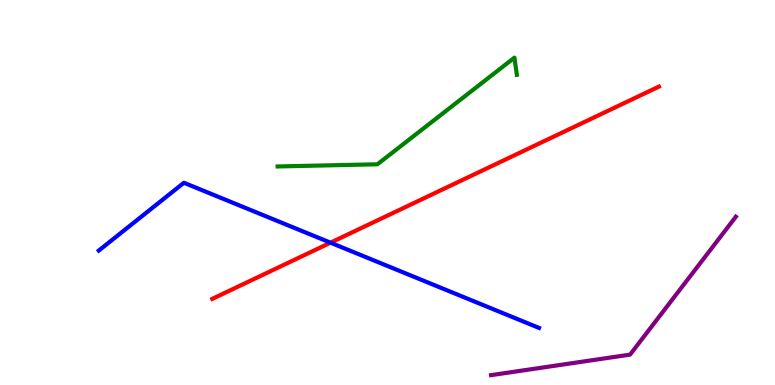[{'lines': ['blue', 'red'], 'intersections': [{'x': 4.26, 'y': 3.7}]}, {'lines': ['green', 'red'], 'intersections': []}, {'lines': ['purple', 'red'], 'intersections': []}, {'lines': ['blue', 'green'], 'intersections': []}, {'lines': ['blue', 'purple'], 'intersections': []}, {'lines': ['green', 'purple'], 'intersections': []}]